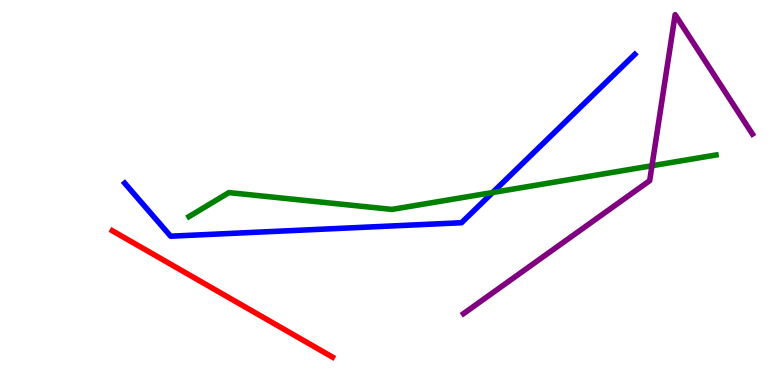[{'lines': ['blue', 'red'], 'intersections': []}, {'lines': ['green', 'red'], 'intersections': []}, {'lines': ['purple', 'red'], 'intersections': []}, {'lines': ['blue', 'green'], 'intersections': [{'x': 6.36, 'y': 5.0}]}, {'lines': ['blue', 'purple'], 'intersections': []}, {'lines': ['green', 'purple'], 'intersections': [{'x': 8.41, 'y': 5.69}]}]